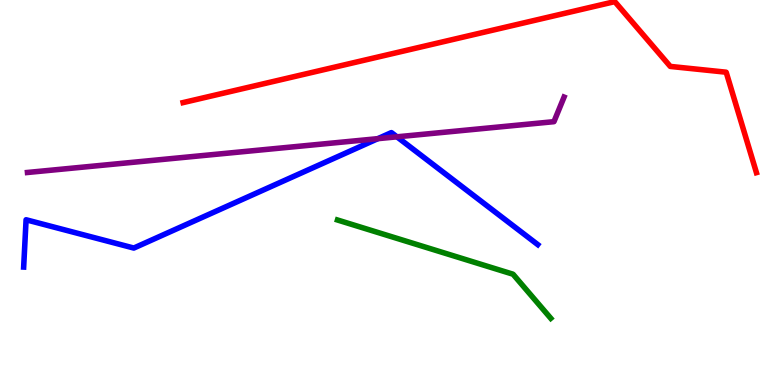[{'lines': ['blue', 'red'], 'intersections': []}, {'lines': ['green', 'red'], 'intersections': []}, {'lines': ['purple', 'red'], 'intersections': []}, {'lines': ['blue', 'green'], 'intersections': []}, {'lines': ['blue', 'purple'], 'intersections': [{'x': 4.88, 'y': 6.4}, {'x': 5.12, 'y': 6.45}]}, {'lines': ['green', 'purple'], 'intersections': []}]